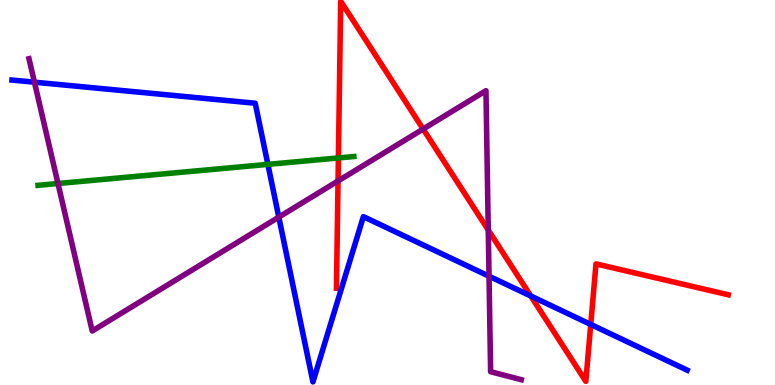[{'lines': ['blue', 'red'], 'intersections': [{'x': 6.85, 'y': 2.31}, {'x': 7.62, 'y': 1.57}]}, {'lines': ['green', 'red'], 'intersections': [{'x': 4.37, 'y': 5.9}]}, {'lines': ['purple', 'red'], 'intersections': [{'x': 4.36, 'y': 5.3}, {'x': 5.46, 'y': 6.65}, {'x': 6.3, 'y': 4.02}]}, {'lines': ['blue', 'green'], 'intersections': [{'x': 3.46, 'y': 5.73}]}, {'lines': ['blue', 'purple'], 'intersections': [{'x': 0.444, 'y': 7.87}, {'x': 3.6, 'y': 4.36}, {'x': 6.31, 'y': 2.83}]}, {'lines': ['green', 'purple'], 'intersections': [{'x': 0.748, 'y': 5.23}]}]